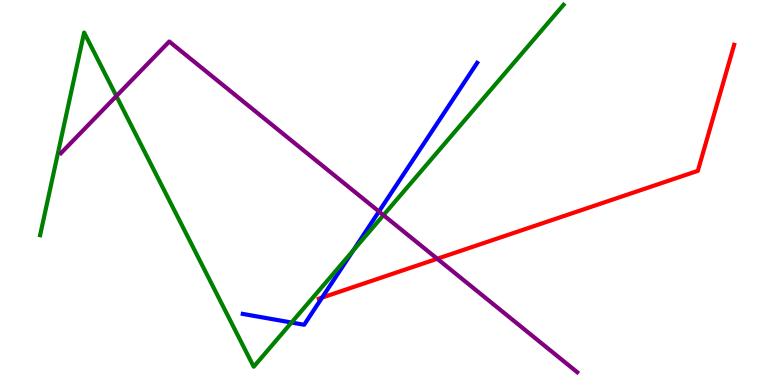[{'lines': ['blue', 'red'], 'intersections': [{'x': 4.16, 'y': 2.27}]}, {'lines': ['green', 'red'], 'intersections': []}, {'lines': ['purple', 'red'], 'intersections': [{'x': 5.64, 'y': 3.28}]}, {'lines': ['blue', 'green'], 'intersections': [{'x': 3.76, 'y': 1.62}, {'x': 4.56, 'y': 3.49}]}, {'lines': ['blue', 'purple'], 'intersections': [{'x': 4.89, 'y': 4.51}]}, {'lines': ['green', 'purple'], 'intersections': [{'x': 1.5, 'y': 7.5}, {'x': 4.95, 'y': 4.41}]}]